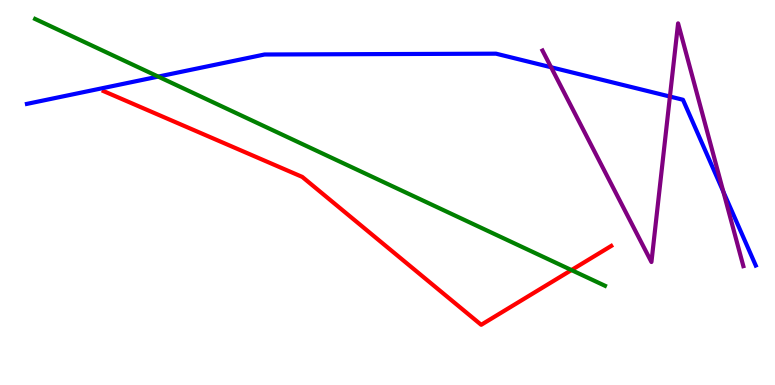[{'lines': ['blue', 'red'], 'intersections': []}, {'lines': ['green', 'red'], 'intersections': [{'x': 7.37, 'y': 2.99}]}, {'lines': ['purple', 'red'], 'intersections': []}, {'lines': ['blue', 'green'], 'intersections': [{'x': 2.04, 'y': 8.01}]}, {'lines': ['blue', 'purple'], 'intersections': [{'x': 7.11, 'y': 8.25}, {'x': 8.64, 'y': 7.49}, {'x': 9.33, 'y': 5.02}]}, {'lines': ['green', 'purple'], 'intersections': []}]